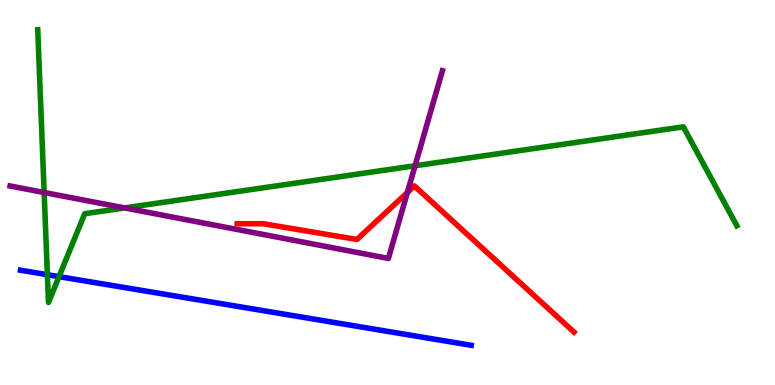[{'lines': ['blue', 'red'], 'intersections': []}, {'lines': ['green', 'red'], 'intersections': []}, {'lines': ['purple', 'red'], 'intersections': [{'x': 5.26, 'y': 5.0}]}, {'lines': ['blue', 'green'], 'intersections': [{'x': 0.611, 'y': 2.87}, {'x': 0.762, 'y': 2.81}]}, {'lines': ['blue', 'purple'], 'intersections': []}, {'lines': ['green', 'purple'], 'intersections': [{'x': 0.57, 'y': 5.0}, {'x': 1.61, 'y': 4.6}, {'x': 5.36, 'y': 5.69}]}]